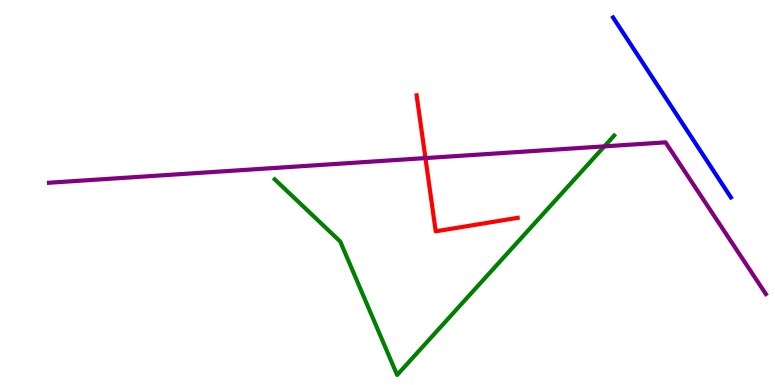[{'lines': ['blue', 'red'], 'intersections': []}, {'lines': ['green', 'red'], 'intersections': []}, {'lines': ['purple', 'red'], 'intersections': [{'x': 5.49, 'y': 5.89}]}, {'lines': ['blue', 'green'], 'intersections': []}, {'lines': ['blue', 'purple'], 'intersections': []}, {'lines': ['green', 'purple'], 'intersections': [{'x': 7.8, 'y': 6.2}]}]